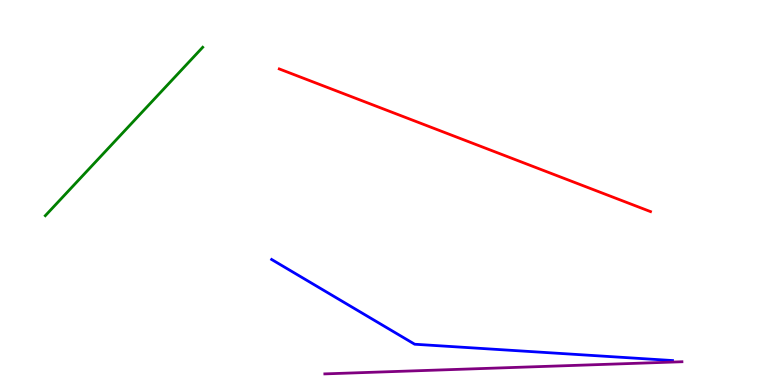[{'lines': ['blue', 'red'], 'intersections': []}, {'lines': ['green', 'red'], 'intersections': []}, {'lines': ['purple', 'red'], 'intersections': []}, {'lines': ['blue', 'green'], 'intersections': []}, {'lines': ['blue', 'purple'], 'intersections': []}, {'lines': ['green', 'purple'], 'intersections': []}]